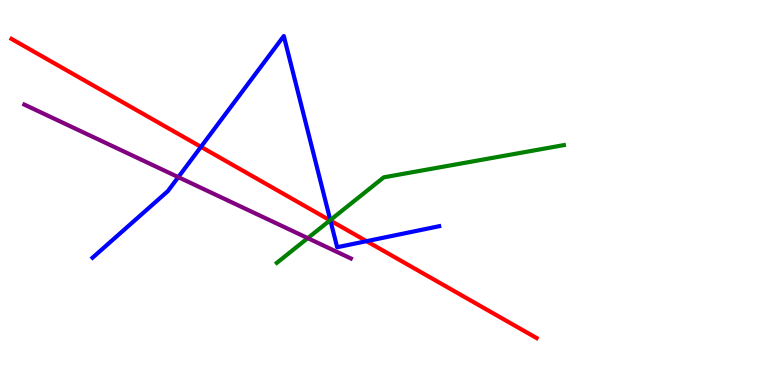[{'lines': ['blue', 'red'], 'intersections': [{'x': 2.59, 'y': 6.19}, {'x': 4.26, 'y': 4.27}, {'x': 4.73, 'y': 3.74}]}, {'lines': ['green', 'red'], 'intersections': [{'x': 4.26, 'y': 4.28}]}, {'lines': ['purple', 'red'], 'intersections': []}, {'lines': ['blue', 'green'], 'intersections': [{'x': 4.26, 'y': 4.28}]}, {'lines': ['blue', 'purple'], 'intersections': [{'x': 2.3, 'y': 5.4}]}, {'lines': ['green', 'purple'], 'intersections': [{'x': 3.97, 'y': 3.81}]}]